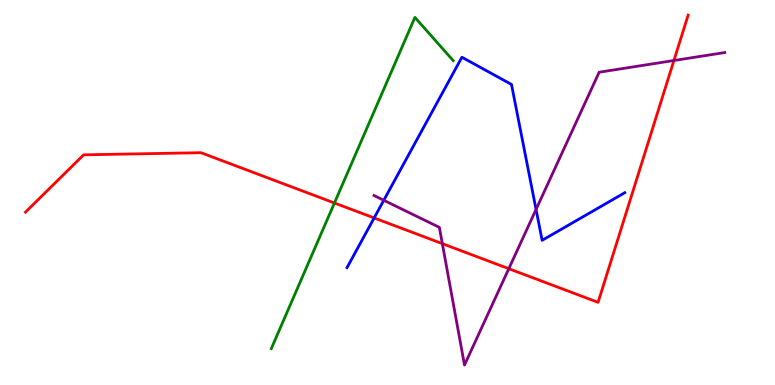[{'lines': ['blue', 'red'], 'intersections': [{'x': 4.83, 'y': 4.34}]}, {'lines': ['green', 'red'], 'intersections': [{'x': 4.32, 'y': 4.73}]}, {'lines': ['purple', 'red'], 'intersections': [{'x': 5.71, 'y': 3.67}, {'x': 6.57, 'y': 3.02}, {'x': 8.7, 'y': 8.43}]}, {'lines': ['blue', 'green'], 'intersections': []}, {'lines': ['blue', 'purple'], 'intersections': [{'x': 4.95, 'y': 4.8}, {'x': 6.92, 'y': 4.56}]}, {'lines': ['green', 'purple'], 'intersections': []}]